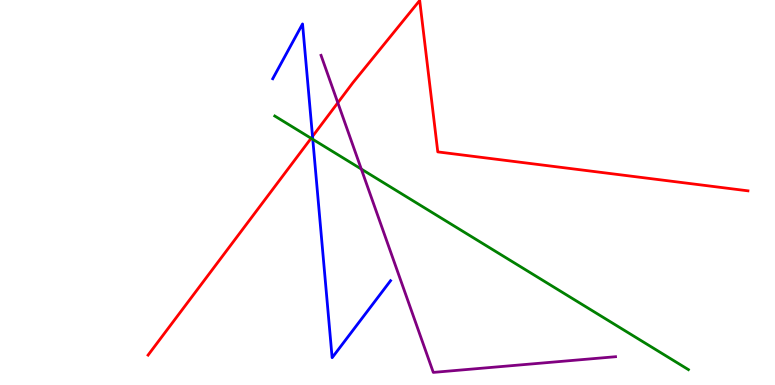[{'lines': ['blue', 'red'], 'intersections': [{'x': 4.03, 'y': 6.46}]}, {'lines': ['green', 'red'], 'intersections': [{'x': 4.01, 'y': 6.41}]}, {'lines': ['purple', 'red'], 'intersections': [{'x': 4.36, 'y': 7.33}]}, {'lines': ['blue', 'green'], 'intersections': [{'x': 4.04, 'y': 6.38}]}, {'lines': ['blue', 'purple'], 'intersections': []}, {'lines': ['green', 'purple'], 'intersections': [{'x': 4.66, 'y': 5.61}]}]